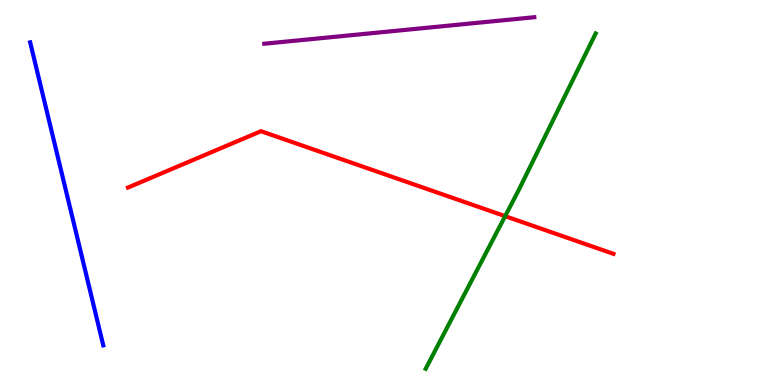[{'lines': ['blue', 'red'], 'intersections': []}, {'lines': ['green', 'red'], 'intersections': [{'x': 6.52, 'y': 4.39}]}, {'lines': ['purple', 'red'], 'intersections': []}, {'lines': ['blue', 'green'], 'intersections': []}, {'lines': ['blue', 'purple'], 'intersections': []}, {'lines': ['green', 'purple'], 'intersections': []}]